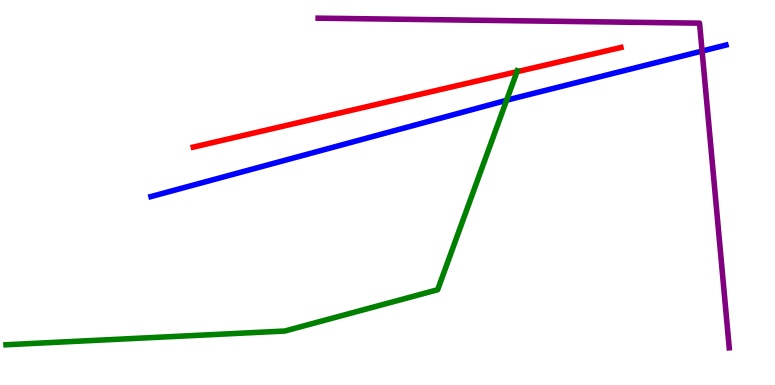[{'lines': ['blue', 'red'], 'intersections': []}, {'lines': ['green', 'red'], 'intersections': [{'x': 6.67, 'y': 8.14}]}, {'lines': ['purple', 'red'], 'intersections': []}, {'lines': ['blue', 'green'], 'intersections': [{'x': 6.54, 'y': 7.39}]}, {'lines': ['blue', 'purple'], 'intersections': [{'x': 9.06, 'y': 8.67}]}, {'lines': ['green', 'purple'], 'intersections': []}]